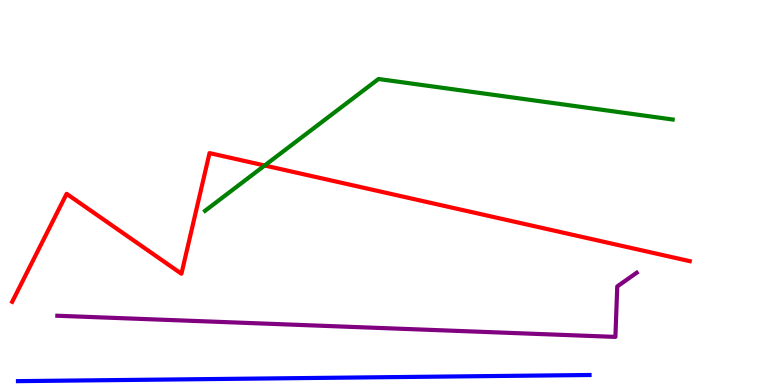[{'lines': ['blue', 'red'], 'intersections': []}, {'lines': ['green', 'red'], 'intersections': [{'x': 3.42, 'y': 5.7}]}, {'lines': ['purple', 'red'], 'intersections': []}, {'lines': ['blue', 'green'], 'intersections': []}, {'lines': ['blue', 'purple'], 'intersections': []}, {'lines': ['green', 'purple'], 'intersections': []}]